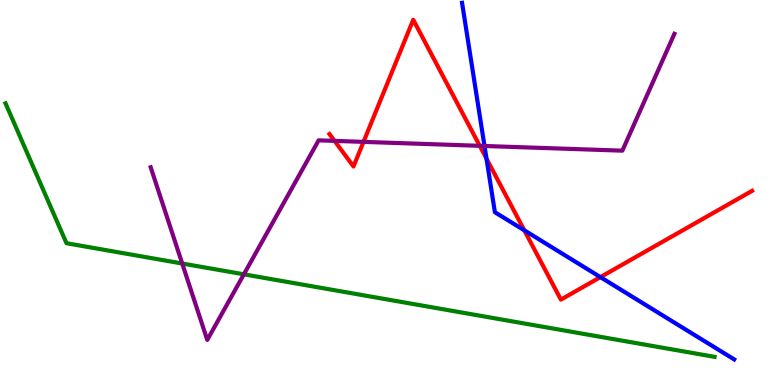[{'lines': ['blue', 'red'], 'intersections': [{'x': 6.28, 'y': 5.88}, {'x': 6.77, 'y': 4.02}, {'x': 7.75, 'y': 2.8}]}, {'lines': ['green', 'red'], 'intersections': []}, {'lines': ['purple', 'red'], 'intersections': [{'x': 4.32, 'y': 6.34}, {'x': 4.69, 'y': 6.32}, {'x': 6.19, 'y': 6.21}]}, {'lines': ['blue', 'green'], 'intersections': []}, {'lines': ['blue', 'purple'], 'intersections': [{'x': 6.25, 'y': 6.21}]}, {'lines': ['green', 'purple'], 'intersections': [{'x': 2.35, 'y': 3.16}, {'x': 3.15, 'y': 2.87}]}]